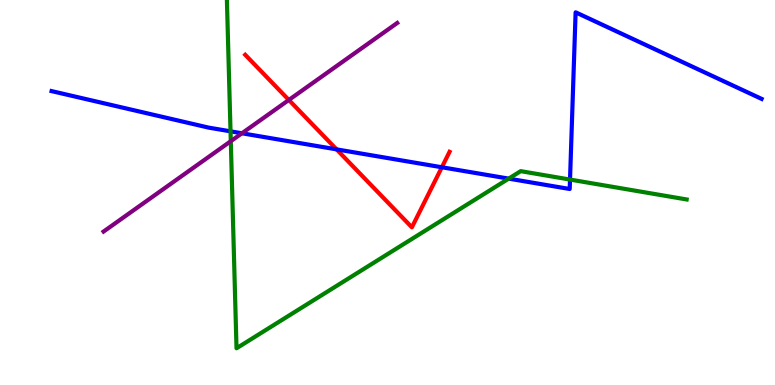[{'lines': ['blue', 'red'], 'intersections': [{'x': 4.34, 'y': 6.12}, {'x': 5.7, 'y': 5.66}]}, {'lines': ['green', 'red'], 'intersections': []}, {'lines': ['purple', 'red'], 'intersections': [{'x': 3.73, 'y': 7.4}]}, {'lines': ['blue', 'green'], 'intersections': [{'x': 2.97, 'y': 6.59}, {'x': 6.56, 'y': 5.36}, {'x': 7.36, 'y': 5.34}]}, {'lines': ['blue', 'purple'], 'intersections': [{'x': 3.12, 'y': 6.54}]}, {'lines': ['green', 'purple'], 'intersections': [{'x': 2.98, 'y': 6.33}]}]